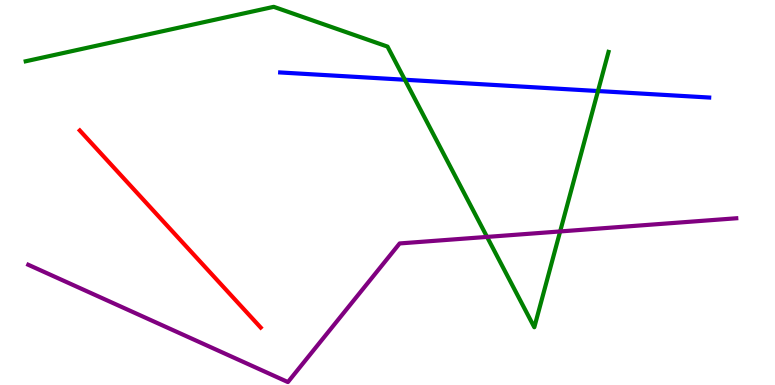[{'lines': ['blue', 'red'], 'intersections': []}, {'lines': ['green', 'red'], 'intersections': []}, {'lines': ['purple', 'red'], 'intersections': []}, {'lines': ['blue', 'green'], 'intersections': [{'x': 5.22, 'y': 7.93}, {'x': 7.72, 'y': 7.64}]}, {'lines': ['blue', 'purple'], 'intersections': []}, {'lines': ['green', 'purple'], 'intersections': [{'x': 6.28, 'y': 3.85}, {'x': 7.23, 'y': 3.99}]}]